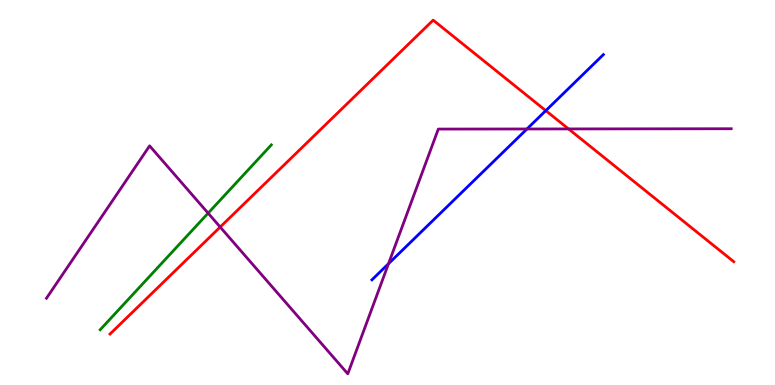[{'lines': ['blue', 'red'], 'intersections': [{'x': 7.04, 'y': 7.13}]}, {'lines': ['green', 'red'], 'intersections': []}, {'lines': ['purple', 'red'], 'intersections': [{'x': 2.84, 'y': 4.1}, {'x': 7.34, 'y': 6.65}]}, {'lines': ['blue', 'green'], 'intersections': []}, {'lines': ['blue', 'purple'], 'intersections': [{'x': 5.01, 'y': 3.15}, {'x': 6.8, 'y': 6.65}]}, {'lines': ['green', 'purple'], 'intersections': [{'x': 2.69, 'y': 4.46}]}]